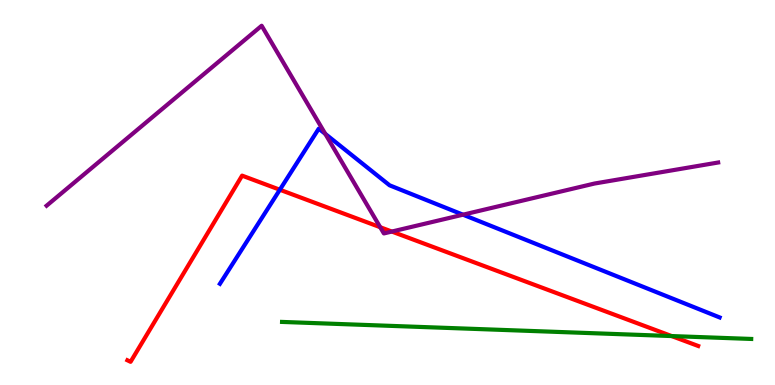[{'lines': ['blue', 'red'], 'intersections': [{'x': 3.61, 'y': 5.07}]}, {'lines': ['green', 'red'], 'intersections': [{'x': 8.67, 'y': 1.27}]}, {'lines': ['purple', 'red'], 'intersections': [{'x': 4.91, 'y': 4.1}, {'x': 5.06, 'y': 3.99}]}, {'lines': ['blue', 'green'], 'intersections': []}, {'lines': ['blue', 'purple'], 'intersections': [{'x': 4.2, 'y': 6.52}, {'x': 5.97, 'y': 4.42}]}, {'lines': ['green', 'purple'], 'intersections': []}]